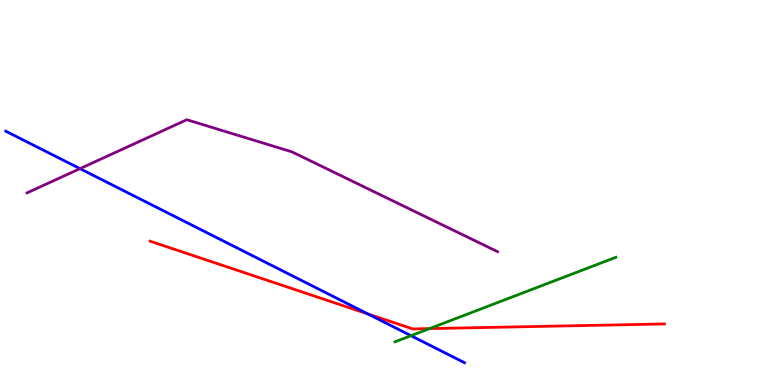[{'lines': ['blue', 'red'], 'intersections': [{'x': 4.75, 'y': 1.85}]}, {'lines': ['green', 'red'], 'intersections': [{'x': 5.54, 'y': 1.47}]}, {'lines': ['purple', 'red'], 'intersections': []}, {'lines': ['blue', 'green'], 'intersections': [{'x': 5.3, 'y': 1.28}]}, {'lines': ['blue', 'purple'], 'intersections': [{'x': 1.03, 'y': 5.62}]}, {'lines': ['green', 'purple'], 'intersections': []}]